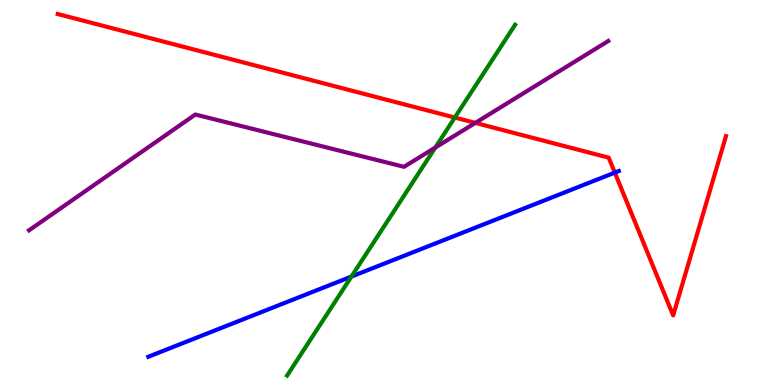[{'lines': ['blue', 'red'], 'intersections': [{'x': 7.93, 'y': 5.52}]}, {'lines': ['green', 'red'], 'intersections': [{'x': 5.87, 'y': 6.95}]}, {'lines': ['purple', 'red'], 'intersections': [{'x': 6.13, 'y': 6.81}]}, {'lines': ['blue', 'green'], 'intersections': [{'x': 4.53, 'y': 2.82}]}, {'lines': ['blue', 'purple'], 'intersections': []}, {'lines': ['green', 'purple'], 'intersections': [{'x': 5.62, 'y': 6.17}]}]